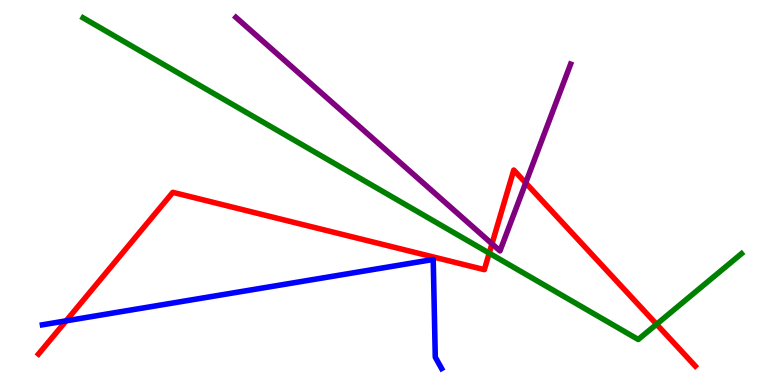[{'lines': ['blue', 'red'], 'intersections': [{'x': 0.853, 'y': 1.67}]}, {'lines': ['green', 'red'], 'intersections': [{'x': 6.31, 'y': 3.42}, {'x': 8.47, 'y': 1.58}]}, {'lines': ['purple', 'red'], 'intersections': [{'x': 6.35, 'y': 3.67}, {'x': 6.78, 'y': 5.25}]}, {'lines': ['blue', 'green'], 'intersections': []}, {'lines': ['blue', 'purple'], 'intersections': []}, {'lines': ['green', 'purple'], 'intersections': []}]